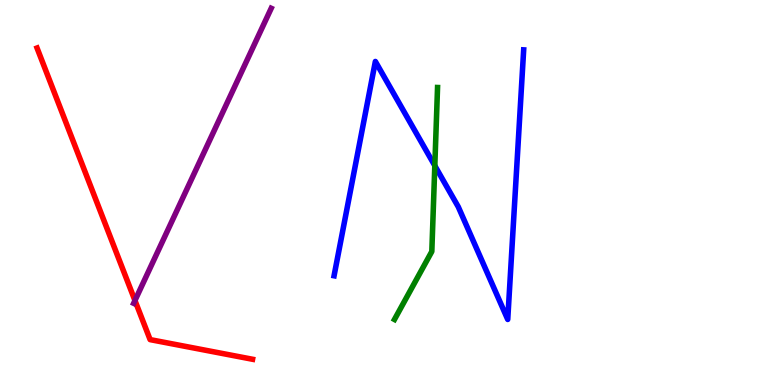[{'lines': ['blue', 'red'], 'intersections': []}, {'lines': ['green', 'red'], 'intersections': []}, {'lines': ['purple', 'red'], 'intersections': [{'x': 1.74, 'y': 2.19}]}, {'lines': ['blue', 'green'], 'intersections': [{'x': 5.61, 'y': 5.7}]}, {'lines': ['blue', 'purple'], 'intersections': []}, {'lines': ['green', 'purple'], 'intersections': []}]